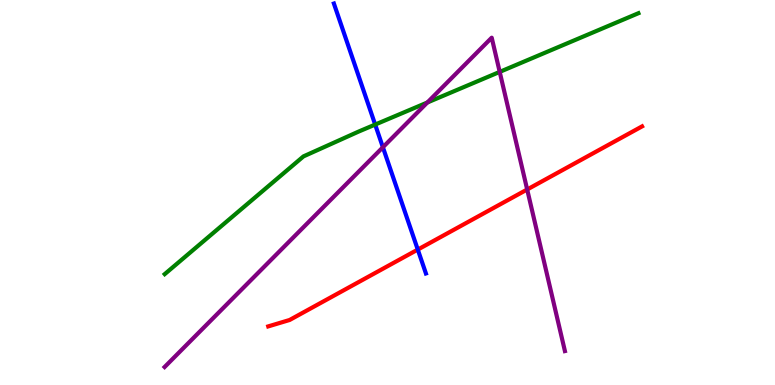[{'lines': ['blue', 'red'], 'intersections': [{'x': 5.39, 'y': 3.52}]}, {'lines': ['green', 'red'], 'intersections': []}, {'lines': ['purple', 'red'], 'intersections': [{'x': 6.8, 'y': 5.08}]}, {'lines': ['blue', 'green'], 'intersections': [{'x': 4.84, 'y': 6.76}]}, {'lines': ['blue', 'purple'], 'intersections': [{'x': 4.94, 'y': 6.18}]}, {'lines': ['green', 'purple'], 'intersections': [{'x': 5.51, 'y': 7.34}, {'x': 6.45, 'y': 8.13}]}]